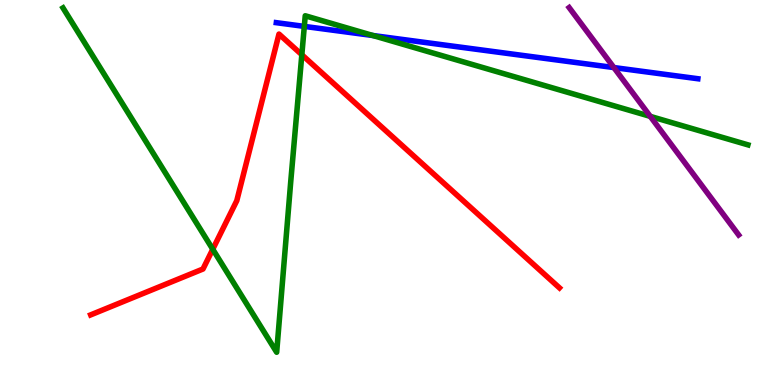[{'lines': ['blue', 'red'], 'intersections': []}, {'lines': ['green', 'red'], 'intersections': [{'x': 2.75, 'y': 3.53}, {'x': 3.89, 'y': 8.58}]}, {'lines': ['purple', 'red'], 'intersections': []}, {'lines': ['blue', 'green'], 'intersections': [{'x': 3.93, 'y': 9.31}, {'x': 4.81, 'y': 9.08}]}, {'lines': ['blue', 'purple'], 'intersections': [{'x': 7.92, 'y': 8.25}]}, {'lines': ['green', 'purple'], 'intersections': [{'x': 8.39, 'y': 6.98}]}]